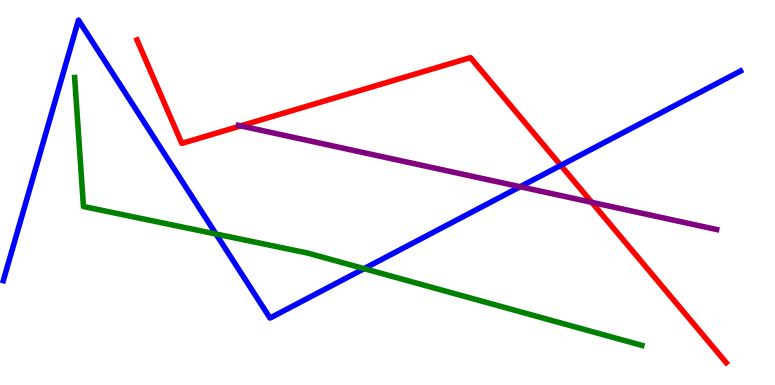[{'lines': ['blue', 'red'], 'intersections': [{'x': 7.24, 'y': 5.7}]}, {'lines': ['green', 'red'], 'intersections': []}, {'lines': ['purple', 'red'], 'intersections': [{'x': 3.11, 'y': 6.73}, {'x': 7.64, 'y': 4.74}]}, {'lines': ['blue', 'green'], 'intersections': [{'x': 2.79, 'y': 3.92}, {'x': 4.7, 'y': 3.02}]}, {'lines': ['blue', 'purple'], 'intersections': [{'x': 6.71, 'y': 5.15}]}, {'lines': ['green', 'purple'], 'intersections': []}]